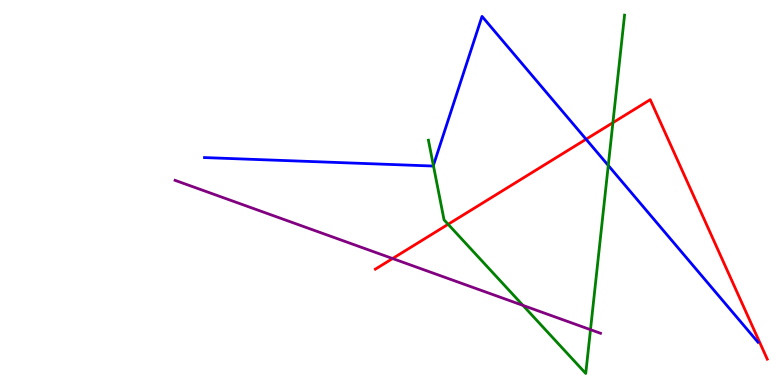[{'lines': ['blue', 'red'], 'intersections': [{'x': 7.56, 'y': 6.38}]}, {'lines': ['green', 'red'], 'intersections': [{'x': 5.78, 'y': 4.17}, {'x': 7.91, 'y': 6.81}]}, {'lines': ['purple', 'red'], 'intersections': [{'x': 5.07, 'y': 3.28}]}, {'lines': ['blue', 'green'], 'intersections': [{'x': 5.59, 'y': 5.7}, {'x': 7.85, 'y': 5.7}]}, {'lines': ['blue', 'purple'], 'intersections': []}, {'lines': ['green', 'purple'], 'intersections': [{'x': 6.75, 'y': 2.07}, {'x': 7.62, 'y': 1.44}]}]